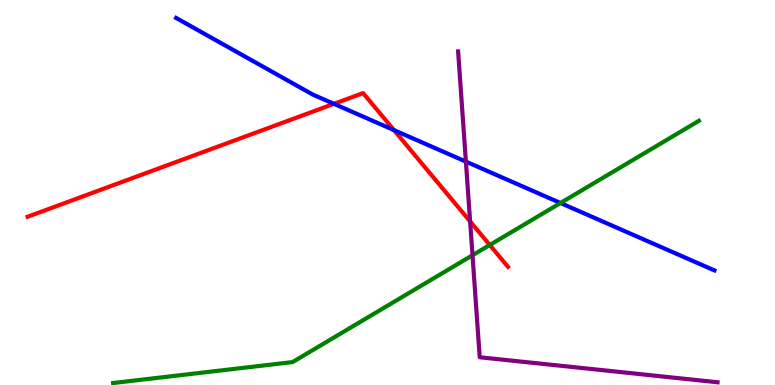[{'lines': ['blue', 'red'], 'intersections': [{'x': 4.31, 'y': 7.3}, {'x': 5.08, 'y': 6.62}]}, {'lines': ['green', 'red'], 'intersections': [{'x': 6.32, 'y': 3.64}]}, {'lines': ['purple', 'red'], 'intersections': [{'x': 6.07, 'y': 4.25}]}, {'lines': ['blue', 'green'], 'intersections': [{'x': 7.23, 'y': 4.73}]}, {'lines': ['blue', 'purple'], 'intersections': [{'x': 6.01, 'y': 5.8}]}, {'lines': ['green', 'purple'], 'intersections': [{'x': 6.1, 'y': 3.37}]}]